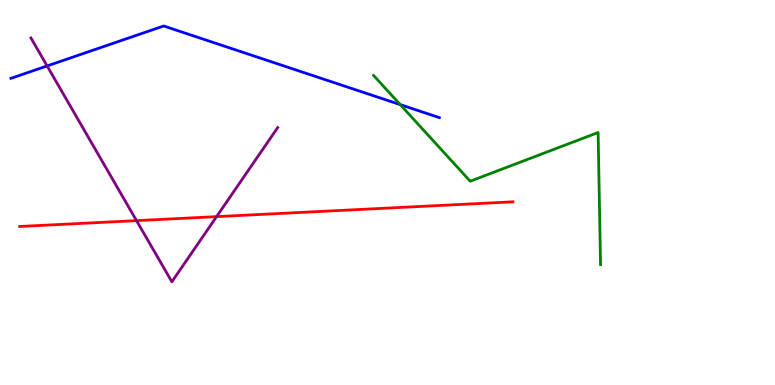[{'lines': ['blue', 'red'], 'intersections': []}, {'lines': ['green', 'red'], 'intersections': []}, {'lines': ['purple', 'red'], 'intersections': [{'x': 1.76, 'y': 4.27}, {'x': 2.79, 'y': 4.37}]}, {'lines': ['blue', 'green'], 'intersections': [{'x': 5.16, 'y': 7.28}]}, {'lines': ['blue', 'purple'], 'intersections': [{'x': 0.608, 'y': 8.29}]}, {'lines': ['green', 'purple'], 'intersections': []}]